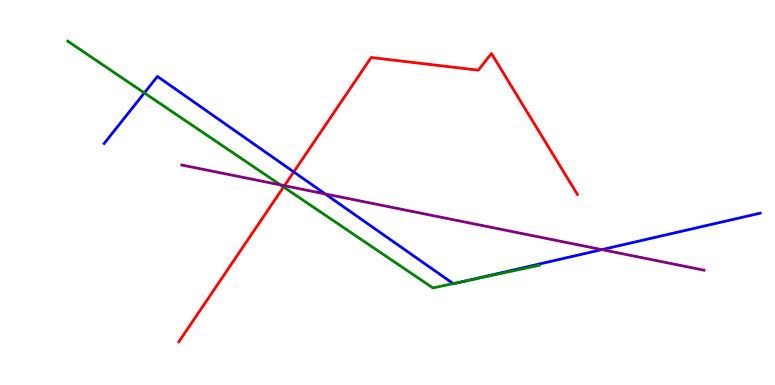[{'lines': ['blue', 'red'], 'intersections': [{'x': 3.79, 'y': 5.53}]}, {'lines': ['green', 'red'], 'intersections': [{'x': 3.66, 'y': 5.14}]}, {'lines': ['purple', 'red'], 'intersections': [{'x': 3.67, 'y': 5.18}]}, {'lines': ['blue', 'green'], 'intersections': [{'x': 1.86, 'y': 7.59}, {'x': 5.85, 'y': 2.63}, {'x': 6.03, 'y': 2.71}]}, {'lines': ['blue', 'purple'], 'intersections': [{'x': 4.2, 'y': 4.96}, {'x': 7.77, 'y': 3.52}]}, {'lines': ['green', 'purple'], 'intersections': [{'x': 3.62, 'y': 5.2}]}]